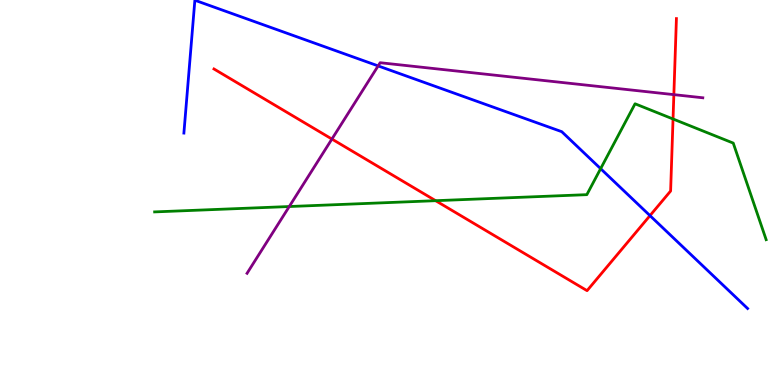[{'lines': ['blue', 'red'], 'intersections': [{'x': 8.39, 'y': 4.4}]}, {'lines': ['green', 'red'], 'intersections': [{'x': 5.62, 'y': 4.79}, {'x': 8.68, 'y': 6.91}]}, {'lines': ['purple', 'red'], 'intersections': [{'x': 4.28, 'y': 6.39}, {'x': 8.69, 'y': 7.54}]}, {'lines': ['blue', 'green'], 'intersections': [{'x': 7.75, 'y': 5.62}]}, {'lines': ['blue', 'purple'], 'intersections': [{'x': 4.88, 'y': 8.29}]}, {'lines': ['green', 'purple'], 'intersections': [{'x': 3.73, 'y': 4.64}]}]